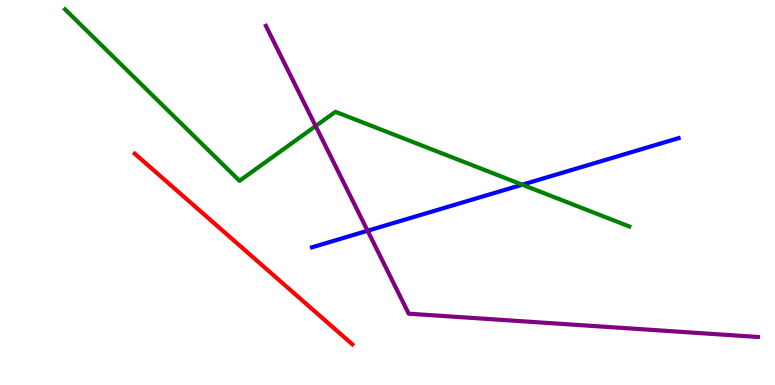[{'lines': ['blue', 'red'], 'intersections': []}, {'lines': ['green', 'red'], 'intersections': []}, {'lines': ['purple', 'red'], 'intersections': []}, {'lines': ['blue', 'green'], 'intersections': [{'x': 6.74, 'y': 5.2}]}, {'lines': ['blue', 'purple'], 'intersections': [{'x': 4.74, 'y': 4.01}]}, {'lines': ['green', 'purple'], 'intersections': [{'x': 4.07, 'y': 6.73}]}]